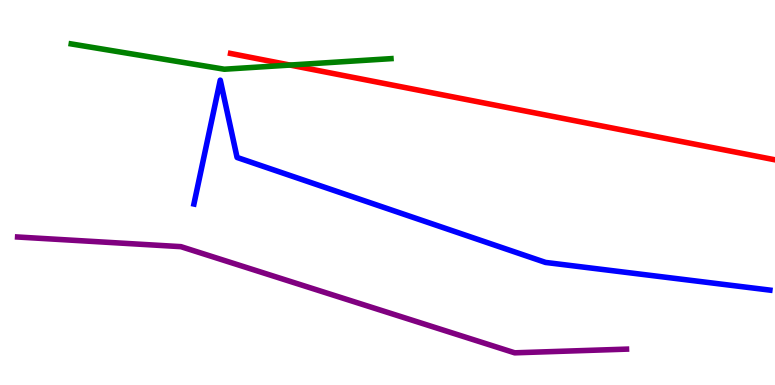[{'lines': ['blue', 'red'], 'intersections': []}, {'lines': ['green', 'red'], 'intersections': [{'x': 3.74, 'y': 8.31}]}, {'lines': ['purple', 'red'], 'intersections': []}, {'lines': ['blue', 'green'], 'intersections': []}, {'lines': ['blue', 'purple'], 'intersections': []}, {'lines': ['green', 'purple'], 'intersections': []}]